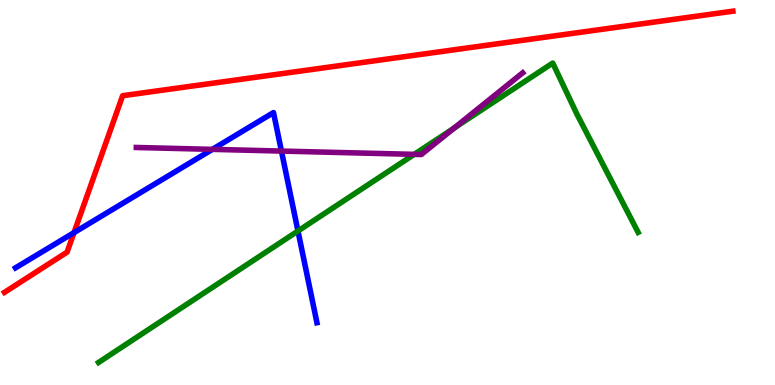[{'lines': ['blue', 'red'], 'intersections': [{'x': 0.955, 'y': 3.96}]}, {'lines': ['green', 'red'], 'intersections': []}, {'lines': ['purple', 'red'], 'intersections': []}, {'lines': ['blue', 'green'], 'intersections': [{'x': 3.84, 'y': 4.0}]}, {'lines': ['blue', 'purple'], 'intersections': [{'x': 2.74, 'y': 6.12}, {'x': 3.63, 'y': 6.08}]}, {'lines': ['green', 'purple'], 'intersections': [{'x': 5.34, 'y': 5.99}, {'x': 5.86, 'y': 6.67}]}]